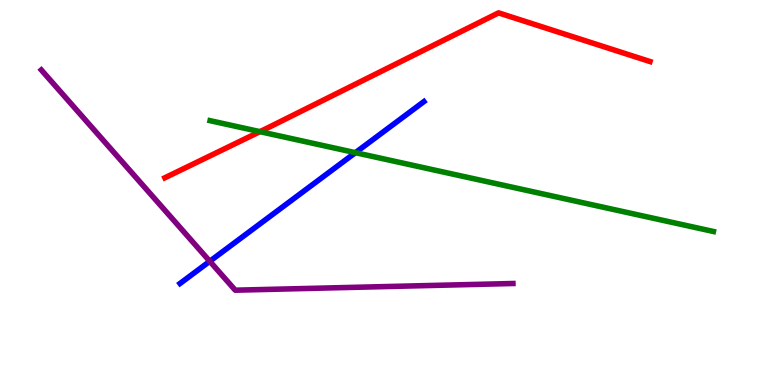[{'lines': ['blue', 'red'], 'intersections': []}, {'lines': ['green', 'red'], 'intersections': [{'x': 3.35, 'y': 6.58}]}, {'lines': ['purple', 'red'], 'intersections': []}, {'lines': ['blue', 'green'], 'intersections': [{'x': 4.59, 'y': 6.03}]}, {'lines': ['blue', 'purple'], 'intersections': [{'x': 2.71, 'y': 3.21}]}, {'lines': ['green', 'purple'], 'intersections': []}]